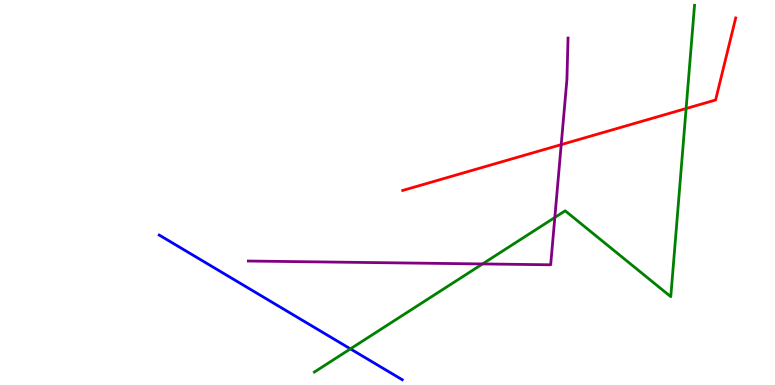[{'lines': ['blue', 'red'], 'intersections': []}, {'lines': ['green', 'red'], 'intersections': [{'x': 8.85, 'y': 7.18}]}, {'lines': ['purple', 'red'], 'intersections': [{'x': 7.24, 'y': 6.24}]}, {'lines': ['blue', 'green'], 'intersections': [{'x': 4.52, 'y': 0.938}]}, {'lines': ['blue', 'purple'], 'intersections': []}, {'lines': ['green', 'purple'], 'intersections': [{'x': 6.23, 'y': 3.14}, {'x': 7.16, 'y': 4.35}]}]